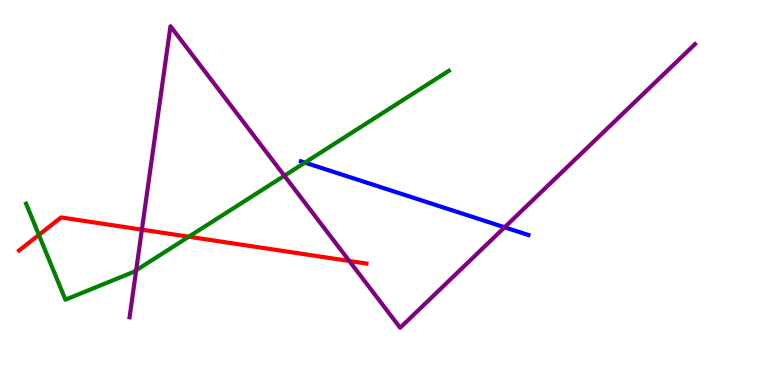[{'lines': ['blue', 'red'], 'intersections': []}, {'lines': ['green', 'red'], 'intersections': [{'x': 0.502, 'y': 3.9}, {'x': 2.44, 'y': 3.85}]}, {'lines': ['purple', 'red'], 'intersections': [{'x': 1.83, 'y': 4.04}, {'x': 4.51, 'y': 3.22}]}, {'lines': ['blue', 'green'], 'intersections': [{'x': 3.93, 'y': 5.78}]}, {'lines': ['blue', 'purple'], 'intersections': [{'x': 6.51, 'y': 4.1}]}, {'lines': ['green', 'purple'], 'intersections': [{'x': 1.76, 'y': 2.98}, {'x': 3.67, 'y': 5.44}]}]